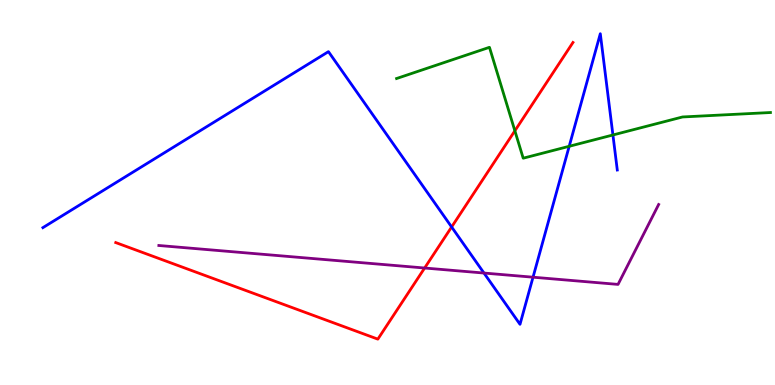[{'lines': ['blue', 'red'], 'intersections': [{'x': 5.83, 'y': 4.1}]}, {'lines': ['green', 'red'], 'intersections': [{'x': 6.64, 'y': 6.6}]}, {'lines': ['purple', 'red'], 'intersections': [{'x': 5.48, 'y': 3.04}]}, {'lines': ['blue', 'green'], 'intersections': [{'x': 7.34, 'y': 6.2}, {'x': 7.91, 'y': 6.49}]}, {'lines': ['blue', 'purple'], 'intersections': [{'x': 6.24, 'y': 2.91}, {'x': 6.88, 'y': 2.8}]}, {'lines': ['green', 'purple'], 'intersections': []}]